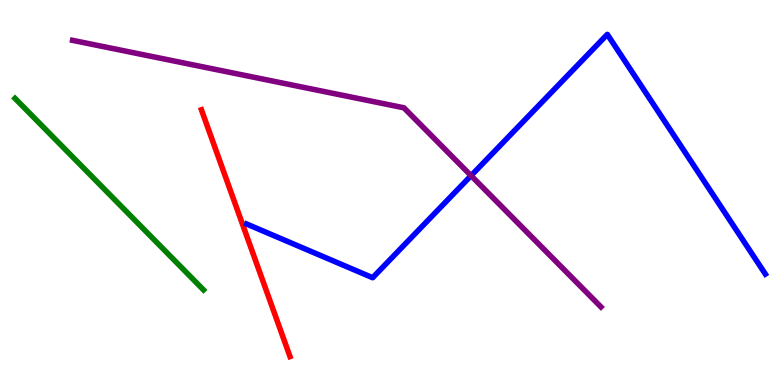[{'lines': ['blue', 'red'], 'intersections': []}, {'lines': ['green', 'red'], 'intersections': []}, {'lines': ['purple', 'red'], 'intersections': []}, {'lines': ['blue', 'green'], 'intersections': []}, {'lines': ['blue', 'purple'], 'intersections': [{'x': 6.08, 'y': 5.44}]}, {'lines': ['green', 'purple'], 'intersections': []}]